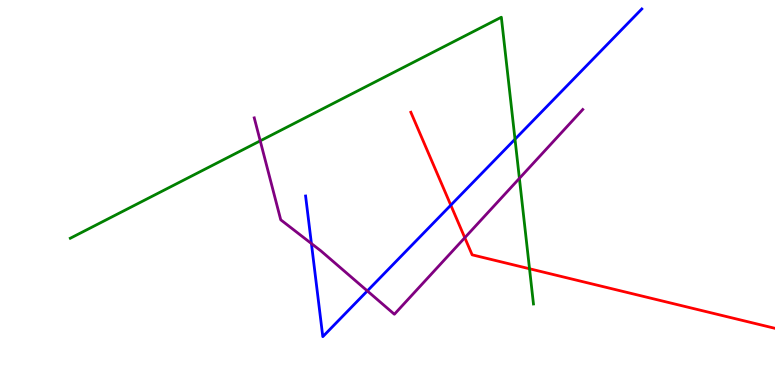[{'lines': ['blue', 'red'], 'intersections': [{'x': 5.82, 'y': 4.67}]}, {'lines': ['green', 'red'], 'intersections': [{'x': 6.83, 'y': 3.02}]}, {'lines': ['purple', 'red'], 'intersections': [{'x': 6.0, 'y': 3.83}]}, {'lines': ['blue', 'green'], 'intersections': [{'x': 6.65, 'y': 6.38}]}, {'lines': ['blue', 'purple'], 'intersections': [{'x': 4.02, 'y': 3.67}, {'x': 4.74, 'y': 2.44}]}, {'lines': ['green', 'purple'], 'intersections': [{'x': 3.36, 'y': 6.34}, {'x': 6.7, 'y': 5.37}]}]